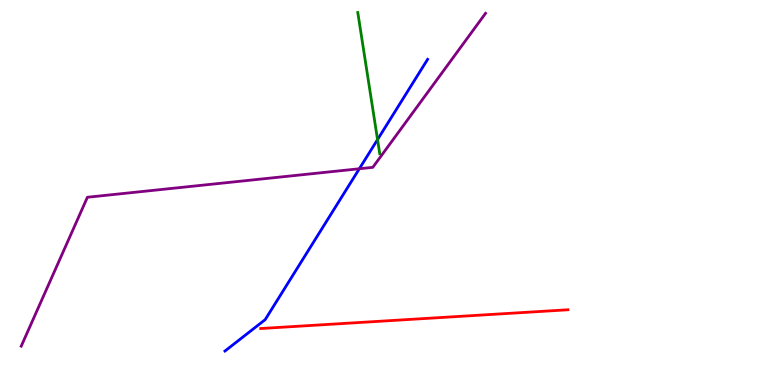[{'lines': ['blue', 'red'], 'intersections': []}, {'lines': ['green', 'red'], 'intersections': []}, {'lines': ['purple', 'red'], 'intersections': []}, {'lines': ['blue', 'green'], 'intersections': [{'x': 4.87, 'y': 6.37}]}, {'lines': ['blue', 'purple'], 'intersections': [{'x': 4.64, 'y': 5.62}]}, {'lines': ['green', 'purple'], 'intersections': []}]